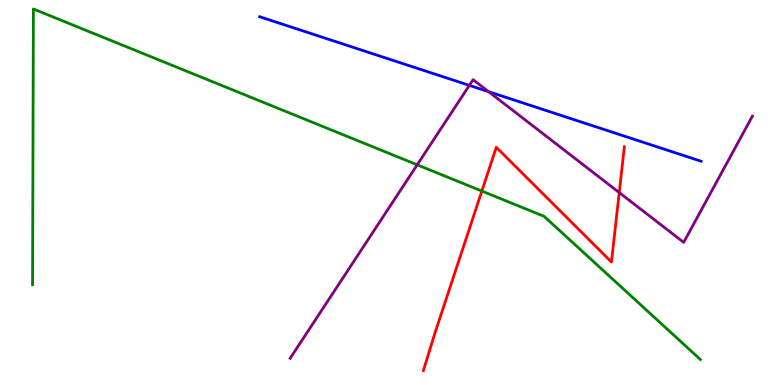[{'lines': ['blue', 'red'], 'intersections': []}, {'lines': ['green', 'red'], 'intersections': [{'x': 6.22, 'y': 5.04}]}, {'lines': ['purple', 'red'], 'intersections': [{'x': 7.99, 'y': 5.0}]}, {'lines': ['blue', 'green'], 'intersections': []}, {'lines': ['blue', 'purple'], 'intersections': [{'x': 6.06, 'y': 7.78}, {'x': 6.3, 'y': 7.62}]}, {'lines': ['green', 'purple'], 'intersections': [{'x': 5.38, 'y': 5.72}]}]